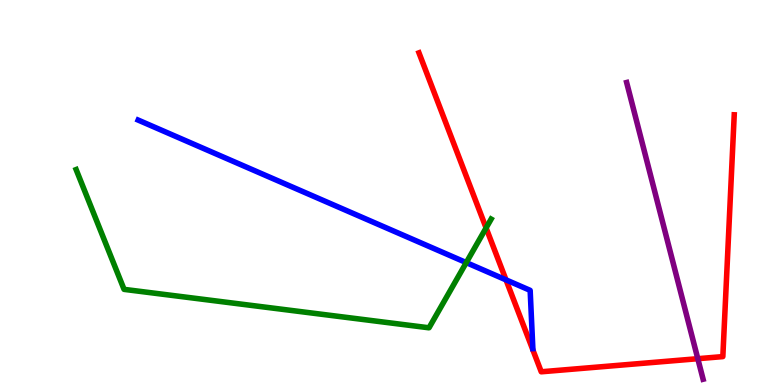[{'lines': ['blue', 'red'], 'intersections': [{'x': 6.53, 'y': 2.73}]}, {'lines': ['green', 'red'], 'intersections': [{'x': 6.27, 'y': 4.08}]}, {'lines': ['purple', 'red'], 'intersections': [{'x': 9.0, 'y': 0.683}]}, {'lines': ['blue', 'green'], 'intersections': [{'x': 6.02, 'y': 3.18}]}, {'lines': ['blue', 'purple'], 'intersections': []}, {'lines': ['green', 'purple'], 'intersections': []}]